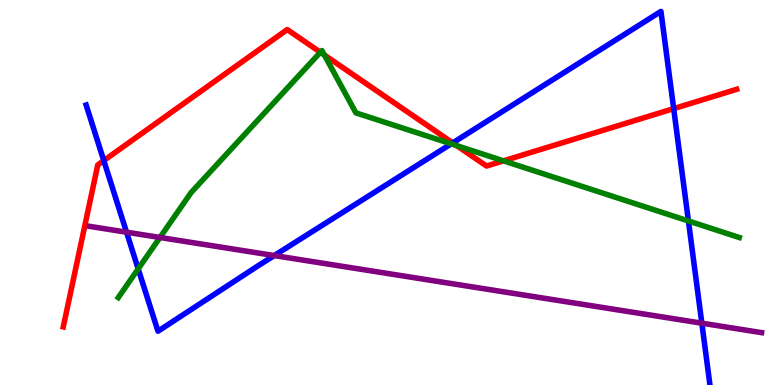[{'lines': ['blue', 'red'], 'intersections': [{'x': 1.34, 'y': 5.83}, {'x': 5.84, 'y': 6.29}, {'x': 8.69, 'y': 7.18}]}, {'lines': ['green', 'red'], 'intersections': [{'x': 4.13, 'y': 8.64}, {'x': 4.19, 'y': 8.57}, {'x': 5.89, 'y': 6.22}, {'x': 6.5, 'y': 5.82}]}, {'lines': ['purple', 'red'], 'intersections': []}, {'lines': ['blue', 'green'], 'intersections': [{'x': 1.78, 'y': 3.02}, {'x': 5.82, 'y': 6.26}, {'x': 8.88, 'y': 4.26}]}, {'lines': ['blue', 'purple'], 'intersections': [{'x': 1.63, 'y': 3.97}, {'x': 3.54, 'y': 3.36}, {'x': 9.06, 'y': 1.61}]}, {'lines': ['green', 'purple'], 'intersections': [{'x': 2.06, 'y': 3.83}]}]